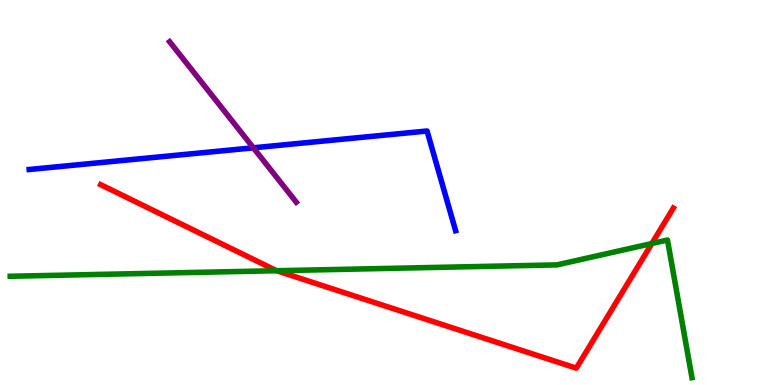[{'lines': ['blue', 'red'], 'intersections': []}, {'lines': ['green', 'red'], 'intersections': [{'x': 3.57, 'y': 2.97}, {'x': 8.41, 'y': 3.67}]}, {'lines': ['purple', 'red'], 'intersections': []}, {'lines': ['blue', 'green'], 'intersections': []}, {'lines': ['blue', 'purple'], 'intersections': [{'x': 3.27, 'y': 6.16}]}, {'lines': ['green', 'purple'], 'intersections': []}]